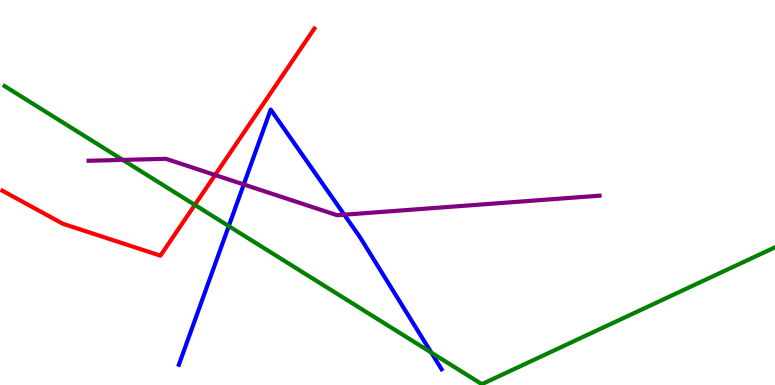[{'lines': ['blue', 'red'], 'intersections': []}, {'lines': ['green', 'red'], 'intersections': [{'x': 2.51, 'y': 4.68}]}, {'lines': ['purple', 'red'], 'intersections': [{'x': 2.78, 'y': 5.45}]}, {'lines': ['blue', 'green'], 'intersections': [{'x': 2.95, 'y': 4.13}, {'x': 5.57, 'y': 0.841}]}, {'lines': ['blue', 'purple'], 'intersections': [{'x': 3.15, 'y': 5.21}, {'x': 4.44, 'y': 4.42}]}, {'lines': ['green', 'purple'], 'intersections': [{'x': 1.58, 'y': 5.85}]}]